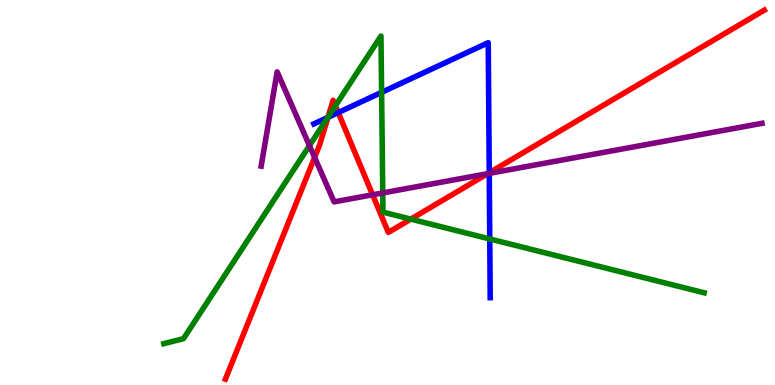[{'lines': ['blue', 'red'], 'intersections': [{'x': 4.23, 'y': 6.95}, {'x': 4.36, 'y': 7.08}, {'x': 6.31, 'y': 5.51}]}, {'lines': ['green', 'red'], 'intersections': [{'x': 4.23, 'y': 6.96}, {'x': 4.33, 'y': 7.25}, {'x': 5.3, 'y': 4.31}]}, {'lines': ['purple', 'red'], 'intersections': [{'x': 4.06, 'y': 5.91}, {'x': 4.81, 'y': 4.94}, {'x': 6.29, 'y': 5.49}]}, {'lines': ['blue', 'green'], 'intersections': [{'x': 4.23, 'y': 6.95}, {'x': 4.92, 'y': 7.6}, {'x': 6.32, 'y': 3.79}]}, {'lines': ['blue', 'purple'], 'intersections': [{'x': 6.31, 'y': 5.5}]}, {'lines': ['green', 'purple'], 'intersections': [{'x': 3.99, 'y': 6.22}, {'x': 4.94, 'y': 4.99}]}]